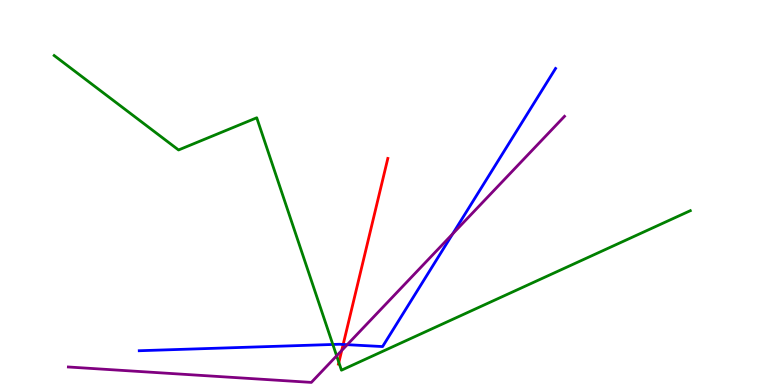[{'lines': ['blue', 'red'], 'intersections': [{'x': 4.43, 'y': 1.05}]}, {'lines': ['green', 'red'], 'intersections': [{'x': 4.37, 'y': 0.586}]}, {'lines': ['purple', 'red'], 'intersections': [{'x': 4.41, 'y': 0.897}]}, {'lines': ['blue', 'green'], 'intersections': [{'x': 4.29, 'y': 1.05}]}, {'lines': ['blue', 'purple'], 'intersections': [{'x': 4.48, 'y': 1.05}, {'x': 5.84, 'y': 3.93}]}, {'lines': ['green', 'purple'], 'intersections': [{'x': 4.34, 'y': 0.758}]}]